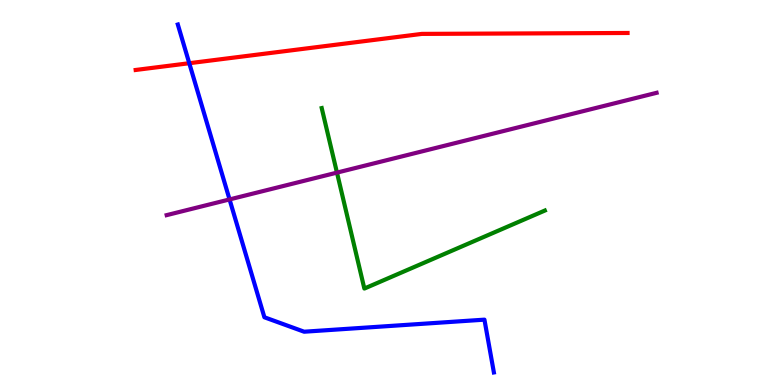[{'lines': ['blue', 'red'], 'intersections': [{'x': 2.44, 'y': 8.36}]}, {'lines': ['green', 'red'], 'intersections': []}, {'lines': ['purple', 'red'], 'intersections': []}, {'lines': ['blue', 'green'], 'intersections': []}, {'lines': ['blue', 'purple'], 'intersections': [{'x': 2.96, 'y': 4.82}]}, {'lines': ['green', 'purple'], 'intersections': [{'x': 4.35, 'y': 5.52}]}]